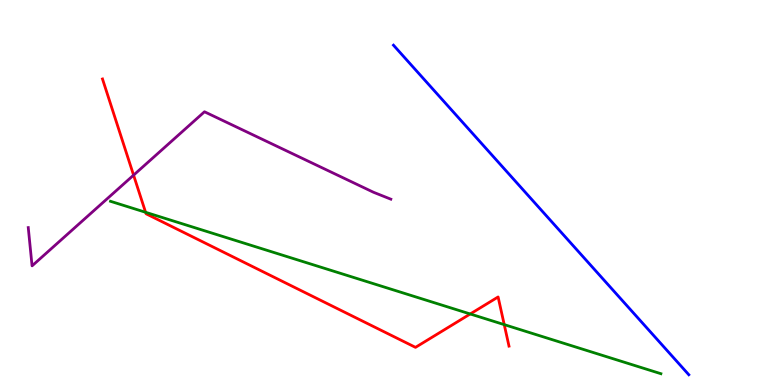[{'lines': ['blue', 'red'], 'intersections': []}, {'lines': ['green', 'red'], 'intersections': [{'x': 1.88, 'y': 4.49}, {'x': 6.07, 'y': 1.84}, {'x': 6.51, 'y': 1.57}]}, {'lines': ['purple', 'red'], 'intersections': [{'x': 1.72, 'y': 5.45}]}, {'lines': ['blue', 'green'], 'intersections': []}, {'lines': ['blue', 'purple'], 'intersections': []}, {'lines': ['green', 'purple'], 'intersections': []}]